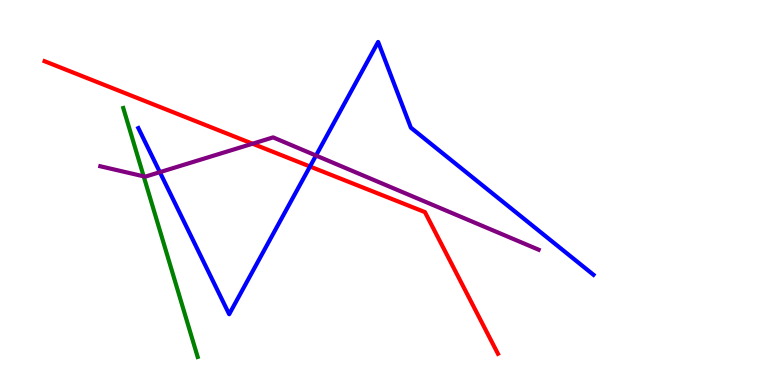[{'lines': ['blue', 'red'], 'intersections': [{'x': 4.0, 'y': 5.68}]}, {'lines': ['green', 'red'], 'intersections': []}, {'lines': ['purple', 'red'], 'intersections': [{'x': 3.26, 'y': 6.27}]}, {'lines': ['blue', 'green'], 'intersections': []}, {'lines': ['blue', 'purple'], 'intersections': [{'x': 2.06, 'y': 5.53}, {'x': 4.08, 'y': 5.96}]}, {'lines': ['green', 'purple'], 'intersections': [{'x': 1.85, 'y': 5.42}]}]